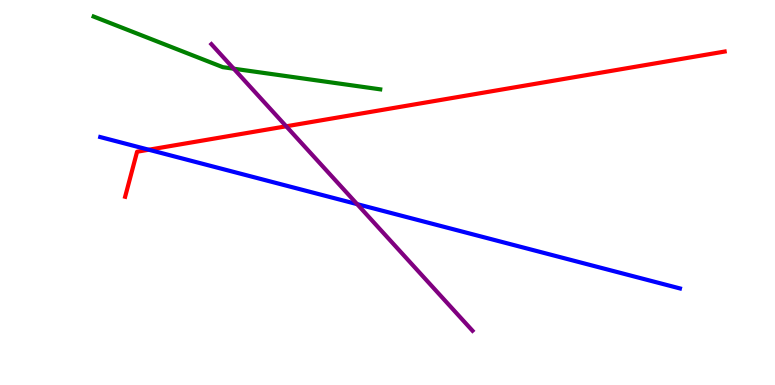[{'lines': ['blue', 'red'], 'intersections': [{'x': 1.92, 'y': 6.11}]}, {'lines': ['green', 'red'], 'intersections': []}, {'lines': ['purple', 'red'], 'intersections': [{'x': 3.69, 'y': 6.72}]}, {'lines': ['blue', 'green'], 'intersections': []}, {'lines': ['blue', 'purple'], 'intersections': [{'x': 4.61, 'y': 4.7}]}, {'lines': ['green', 'purple'], 'intersections': [{'x': 3.02, 'y': 8.22}]}]